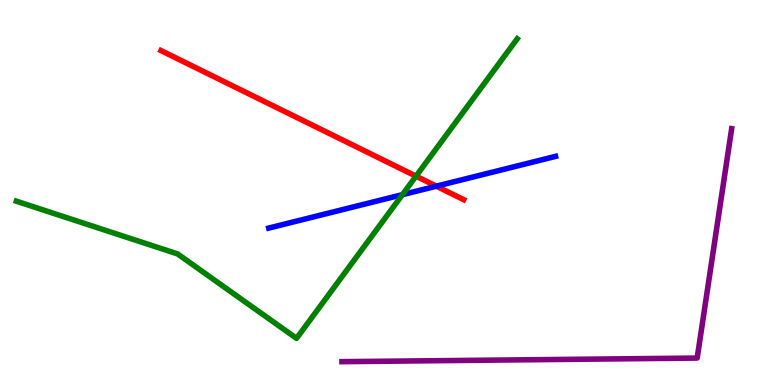[{'lines': ['blue', 'red'], 'intersections': [{'x': 5.63, 'y': 5.16}]}, {'lines': ['green', 'red'], 'intersections': [{'x': 5.37, 'y': 5.42}]}, {'lines': ['purple', 'red'], 'intersections': []}, {'lines': ['blue', 'green'], 'intersections': [{'x': 5.19, 'y': 4.94}]}, {'lines': ['blue', 'purple'], 'intersections': []}, {'lines': ['green', 'purple'], 'intersections': []}]